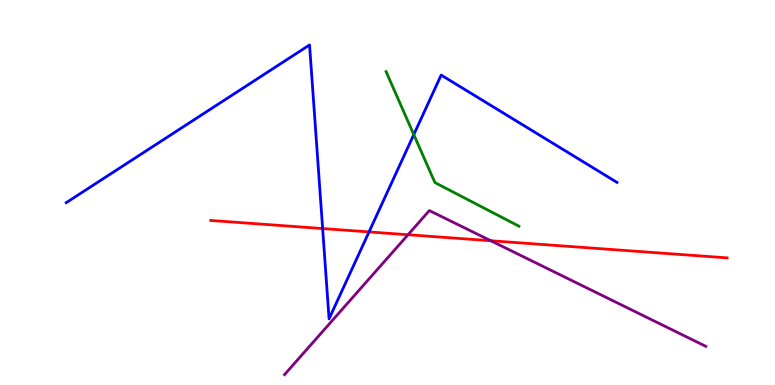[{'lines': ['blue', 'red'], 'intersections': [{'x': 4.16, 'y': 4.06}, {'x': 4.76, 'y': 3.98}]}, {'lines': ['green', 'red'], 'intersections': []}, {'lines': ['purple', 'red'], 'intersections': [{'x': 5.26, 'y': 3.9}, {'x': 6.33, 'y': 3.75}]}, {'lines': ['blue', 'green'], 'intersections': [{'x': 5.34, 'y': 6.5}]}, {'lines': ['blue', 'purple'], 'intersections': []}, {'lines': ['green', 'purple'], 'intersections': []}]